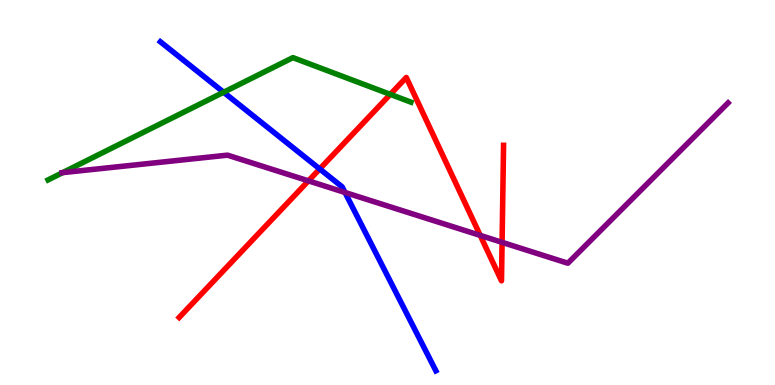[{'lines': ['blue', 'red'], 'intersections': [{'x': 4.13, 'y': 5.61}]}, {'lines': ['green', 'red'], 'intersections': [{'x': 5.04, 'y': 7.55}]}, {'lines': ['purple', 'red'], 'intersections': [{'x': 3.98, 'y': 5.3}, {'x': 6.2, 'y': 3.89}, {'x': 6.48, 'y': 3.71}]}, {'lines': ['blue', 'green'], 'intersections': [{'x': 2.89, 'y': 7.6}]}, {'lines': ['blue', 'purple'], 'intersections': [{'x': 4.45, 'y': 5.0}]}, {'lines': ['green', 'purple'], 'intersections': [{'x': 0.808, 'y': 5.52}]}]